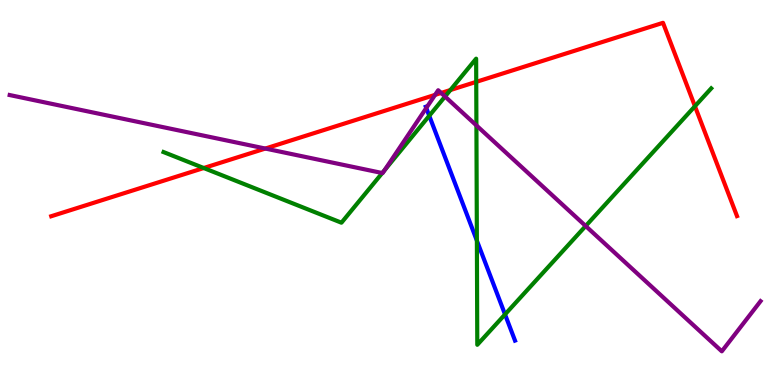[{'lines': ['blue', 'red'], 'intersections': []}, {'lines': ['green', 'red'], 'intersections': [{'x': 2.63, 'y': 5.64}, {'x': 5.81, 'y': 7.66}, {'x': 6.14, 'y': 7.87}, {'x': 8.97, 'y': 7.24}]}, {'lines': ['purple', 'red'], 'intersections': [{'x': 3.42, 'y': 6.14}, {'x': 5.61, 'y': 7.54}, {'x': 5.69, 'y': 7.59}]}, {'lines': ['blue', 'green'], 'intersections': [{'x': 5.54, 'y': 6.99}, {'x': 6.15, 'y': 3.75}, {'x': 6.52, 'y': 1.83}]}, {'lines': ['blue', 'purple'], 'intersections': [{'x': 5.5, 'y': 7.19}]}, {'lines': ['green', 'purple'], 'intersections': [{'x': 4.93, 'y': 5.51}, {'x': 4.96, 'y': 5.58}, {'x': 5.74, 'y': 7.49}, {'x': 6.15, 'y': 6.74}, {'x': 7.56, 'y': 4.13}]}]